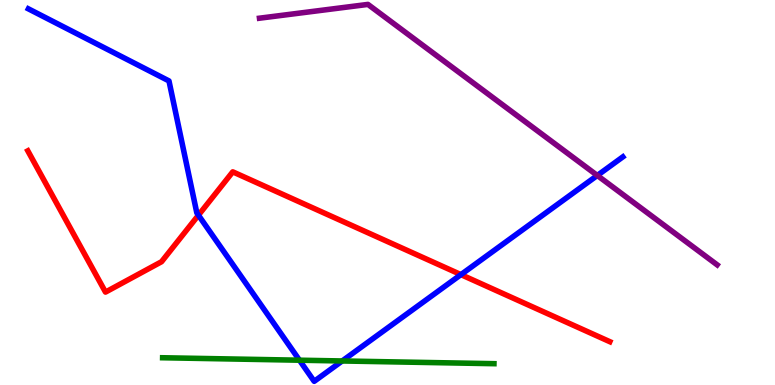[{'lines': ['blue', 'red'], 'intersections': [{'x': 2.56, 'y': 4.41}, {'x': 5.95, 'y': 2.87}]}, {'lines': ['green', 'red'], 'intersections': []}, {'lines': ['purple', 'red'], 'intersections': []}, {'lines': ['blue', 'green'], 'intersections': [{'x': 3.86, 'y': 0.644}, {'x': 4.42, 'y': 0.624}]}, {'lines': ['blue', 'purple'], 'intersections': [{'x': 7.71, 'y': 5.44}]}, {'lines': ['green', 'purple'], 'intersections': []}]